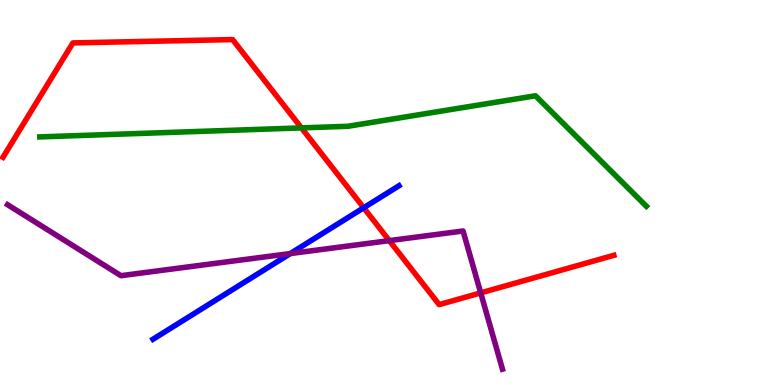[{'lines': ['blue', 'red'], 'intersections': [{'x': 4.69, 'y': 4.6}]}, {'lines': ['green', 'red'], 'intersections': [{'x': 3.89, 'y': 6.68}]}, {'lines': ['purple', 'red'], 'intersections': [{'x': 5.02, 'y': 3.75}, {'x': 6.2, 'y': 2.39}]}, {'lines': ['blue', 'green'], 'intersections': []}, {'lines': ['blue', 'purple'], 'intersections': [{'x': 3.75, 'y': 3.41}]}, {'lines': ['green', 'purple'], 'intersections': []}]